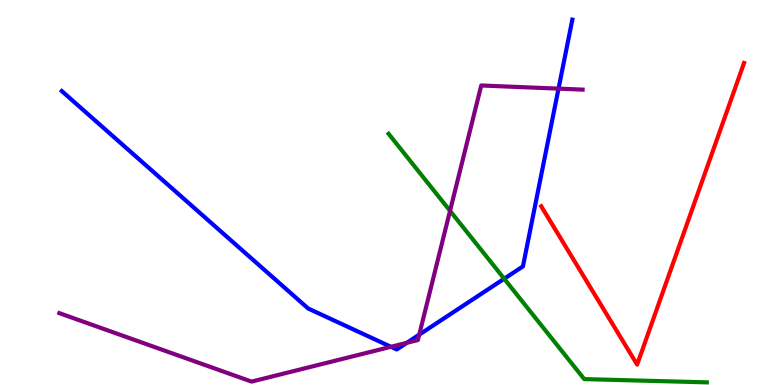[{'lines': ['blue', 'red'], 'intersections': []}, {'lines': ['green', 'red'], 'intersections': []}, {'lines': ['purple', 'red'], 'intersections': []}, {'lines': ['blue', 'green'], 'intersections': [{'x': 6.51, 'y': 2.76}]}, {'lines': ['blue', 'purple'], 'intersections': [{'x': 5.04, 'y': 0.992}, {'x': 5.25, 'y': 1.1}, {'x': 5.41, 'y': 1.31}, {'x': 7.21, 'y': 7.7}]}, {'lines': ['green', 'purple'], 'intersections': [{'x': 5.81, 'y': 4.52}]}]